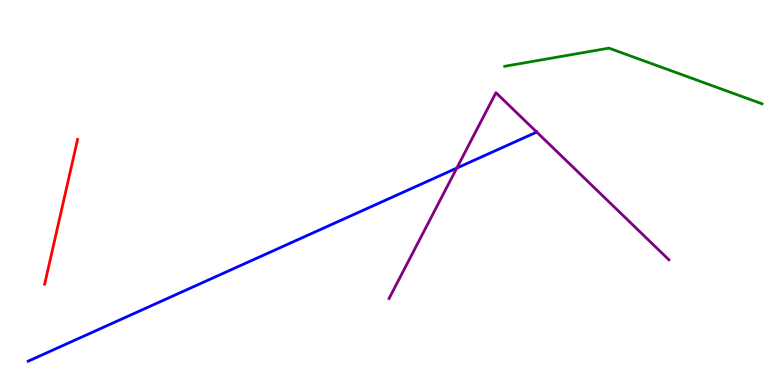[{'lines': ['blue', 'red'], 'intersections': []}, {'lines': ['green', 'red'], 'intersections': []}, {'lines': ['purple', 'red'], 'intersections': []}, {'lines': ['blue', 'green'], 'intersections': []}, {'lines': ['blue', 'purple'], 'intersections': [{'x': 5.89, 'y': 5.63}, {'x': 6.93, 'y': 6.57}]}, {'lines': ['green', 'purple'], 'intersections': []}]